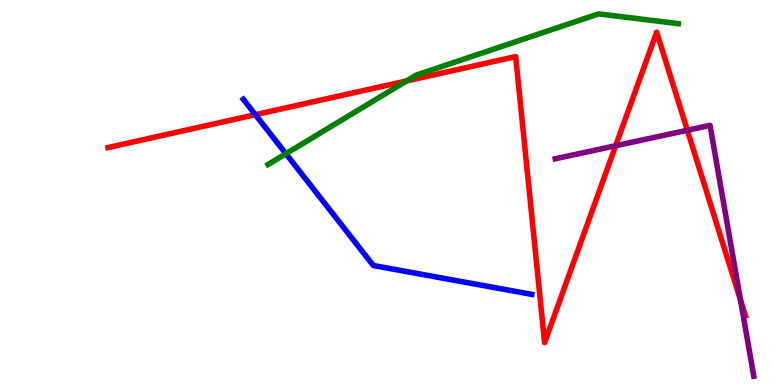[{'lines': ['blue', 'red'], 'intersections': [{'x': 3.29, 'y': 7.02}]}, {'lines': ['green', 'red'], 'intersections': [{'x': 5.25, 'y': 7.9}]}, {'lines': ['purple', 'red'], 'intersections': [{'x': 7.94, 'y': 6.21}, {'x': 8.87, 'y': 6.62}, {'x': 9.55, 'y': 2.21}]}, {'lines': ['blue', 'green'], 'intersections': [{'x': 3.69, 'y': 6.01}]}, {'lines': ['blue', 'purple'], 'intersections': []}, {'lines': ['green', 'purple'], 'intersections': []}]